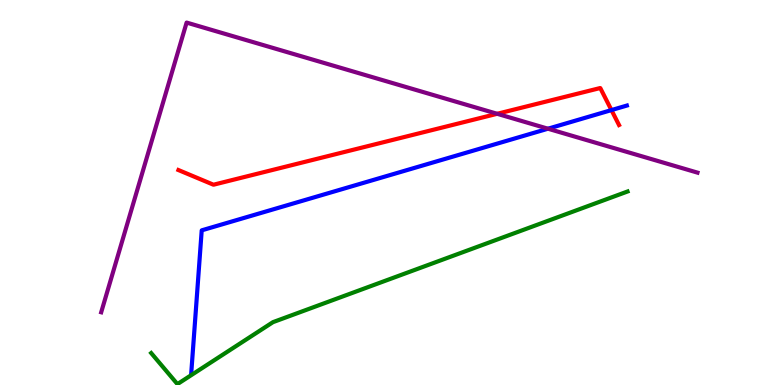[{'lines': ['blue', 'red'], 'intersections': [{'x': 7.89, 'y': 7.14}]}, {'lines': ['green', 'red'], 'intersections': []}, {'lines': ['purple', 'red'], 'intersections': [{'x': 6.42, 'y': 7.04}]}, {'lines': ['blue', 'green'], 'intersections': []}, {'lines': ['blue', 'purple'], 'intersections': [{'x': 7.07, 'y': 6.66}]}, {'lines': ['green', 'purple'], 'intersections': []}]